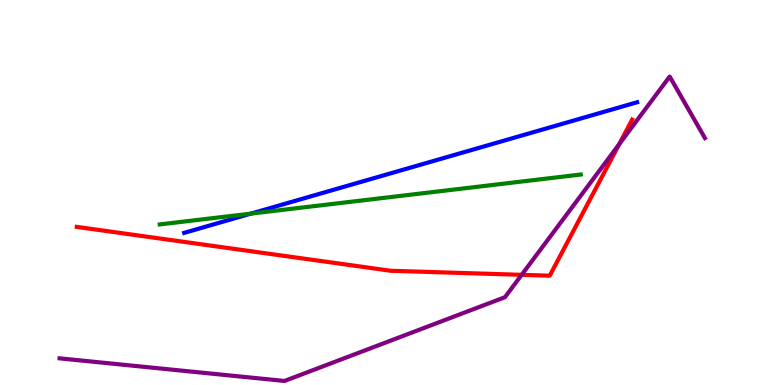[{'lines': ['blue', 'red'], 'intersections': []}, {'lines': ['green', 'red'], 'intersections': []}, {'lines': ['purple', 'red'], 'intersections': [{'x': 6.73, 'y': 2.86}, {'x': 7.99, 'y': 6.25}]}, {'lines': ['blue', 'green'], 'intersections': [{'x': 3.24, 'y': 4.45}]}, {'lines': ['blue', 'purple'], 'intersections': []}, {'lines': ['green', 'purple'], 'intersections': []}]